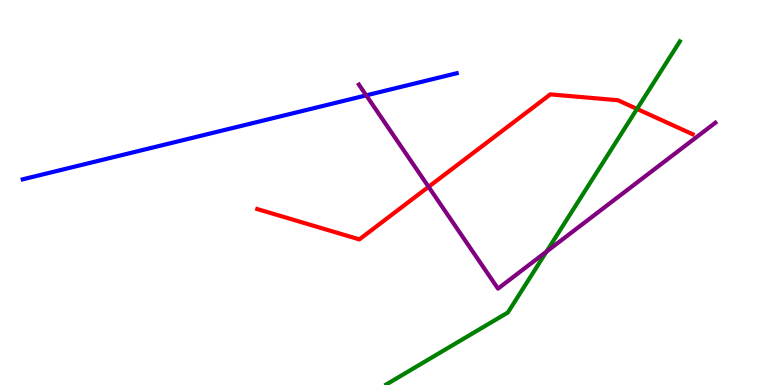[{'lines': ['blue', 'red'], 'intersections': []}, {'lines': ['green', 'red'], 'intersections': [{'x': 8.22, 'y': 7.17}]}, {'lines': ['purple', 'red'], 'intersections': [{'x': 5.53, 'y': 5.15}]}, {'lines': ['blue', 'green'], 'intersections': []}, {'lines': ['blue', 'purple'], 'intersections': [{'x': 4.73, 'y': 7.52}]}, {'lines': ['green', 'purple'], 'intersections': [{'x': 7.05, 'y': 3.46}]}]